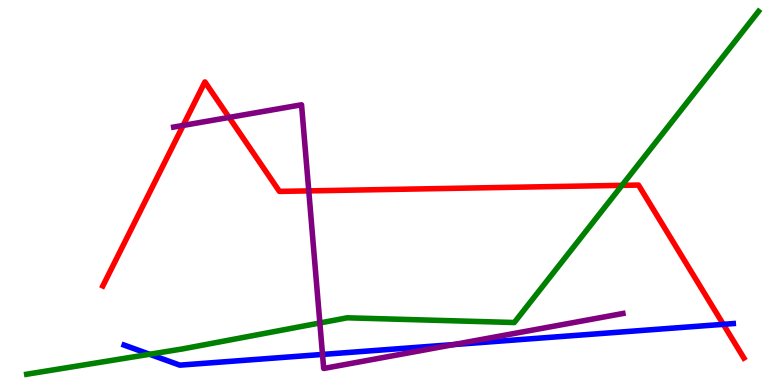[{'lines': ['blue', 'red'], 'intersections': [{'x': 9.33, 'y': 1.58}]}, {'lines': ['green', 'red'], 'intersections': [{'x': 8.03, 'y': 5.19}]}, {'lines': ['purple', 'red'], 'intersections': [{'x': 2.36, 'y': 6.74}, {'x': 2.96, 'y': 6.95}, {'x': 3.98, 'y': 5.04}]}, {'lines': ['blue', 'green'], 'intersections': [{'x': 1.93, 'y': 0.798}]}, {'lines': ['blue', 'purple'], 'intersections': [{'x': 4.16, 'y': 0.794}, {'x': 5.85, 'y': 1.05}]}, {'lines': ['green', 'purple'], 'intersections': [{'x': 4.13, 'y': 1.61}]}]